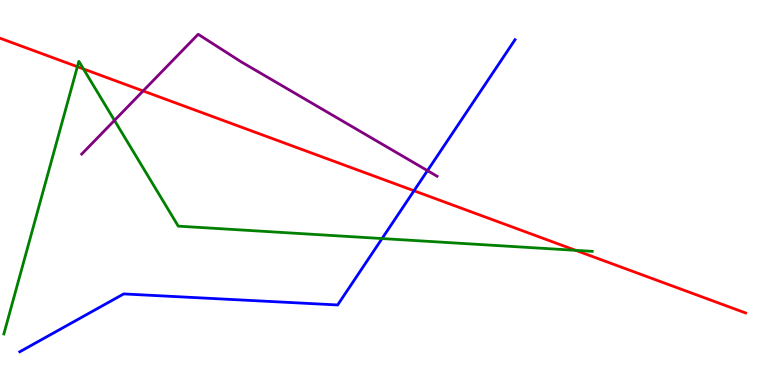[{'lines': ['blue', 'red'], 'intersections': [{'x': 5.34, 'y': 5.05}]}, {'lines': ['green', 'red'], 'intersections': [{'x': 0.998, 'y': 8.27}, {'x': 1.08, 'y': 8.21}, {'x': 7.43, 'y': 3.5}]}, {'lines': ['purple', 'red'], 'intersections': [{'x': 1.85, 'y': 7.64}]}, {'lines': ['blue', 'green'], 'intersections': [{'x': 4.93, 'y': 3.8}]}, {'lines': ['blue', 'purple'], 'intersections': [{'x': 5.52, 'y': 5.57}]}, {'lines': ['green', 'purple'], 'intersections': [{'x': 1.48, 'y': 6.87}]}]